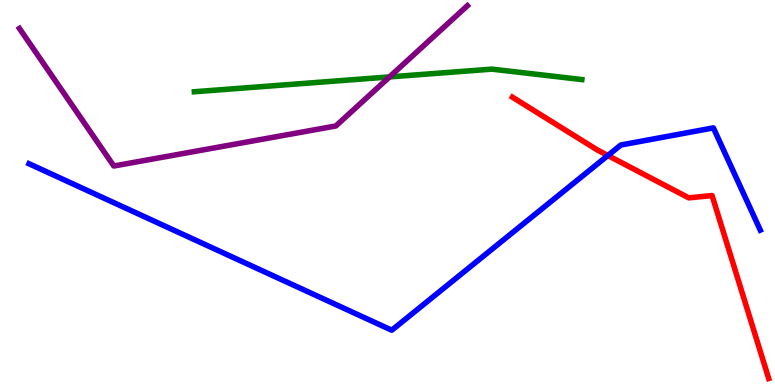[{'lines': ['blue', 'red'], 'intersections': [{'x': 7.84, 'y': 5.96}]}, {'lines': ['green', 'red'], 'intersections': []}, {'lines': ['purple', 'red'], 'intersections': []}, {'lines': ['blue', 'green'], 'intersections': []}, {'lines': ['blue', 'purple'], 'intersections': []}, {'lines': ['green', 'purple'], 'intersections': [{'x': 5.03, 'y': 8.0}]}]